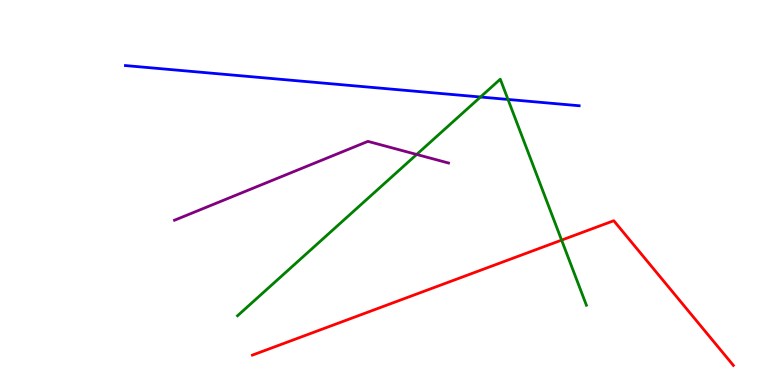[{'lines': ['blue', 'red'], 'intersections': []}, {'lines': ['green', 'red'], 'intersections': [{'x': 7.25, 'y': 3.76}]}, {'lines': ['purple', 'red'], 'intersections': []}, {'lines': ['blue', 'green'], 'intersections': [{'x': 6.2, 'y': 7.48}, {'x': 6.55, 'y': 7.42}]}, {'lines': ['blue', 'purple'], 'intersections': []}, {'lines': ['green', 'purple'], 'intersections': [{'x': 5.38, 'y': 5.99}]}]